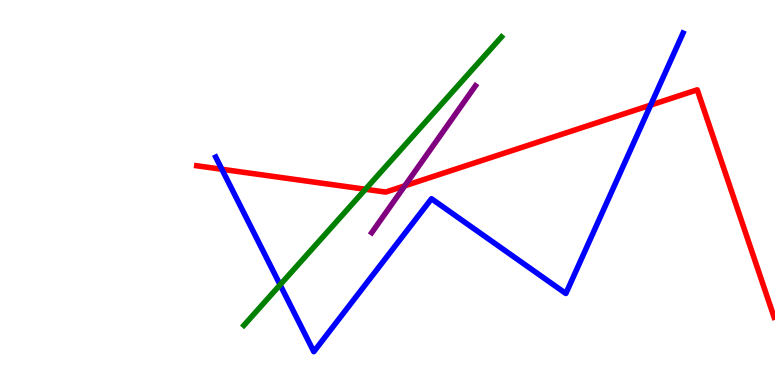[{'lines': ['blue', 'red'], 'intersections': [{'x': 2.86, 'y': 5.6}, {'x': 8.4, 'y': 7.27}]}, {'lines': ['green', 'red'], 'intersections': [{'x': 4.72, 'y': 5.08}]}, {'lines': ['purple', 'red'], 'intersections': [{'x': 5.22, 'y': 5.17}]}, {'lines': ['blue', 'green'], 'intersections': [{'x': 3.61, 'y': 2.6}]}, {'lines': ['blue', 'purple'], 'intersections': []}, {'lines': ['green', 'purple'], 'intersections': []}]